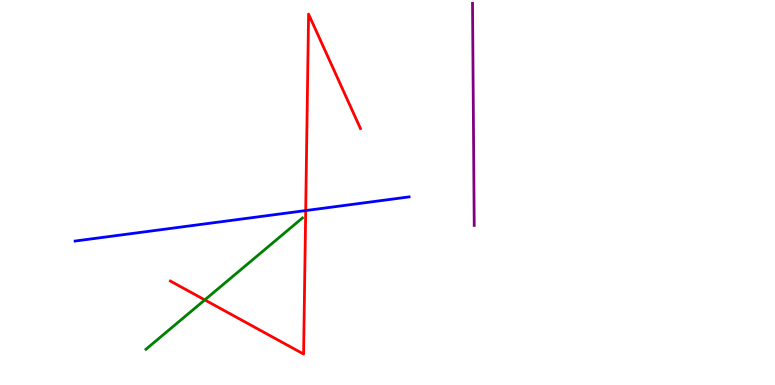[{'lines': ['blue', 'red'], 'intersections': [{'x': 3.94, 'y': 4.53}]}, {'lines': ['green', 'red'], 'intersections': [{'x': 2.64, 'y': 2.21}]}, {'lines': ['purple', 'red'], 'intersections': []}, {'lines': ['blue', 'green'], 'intersections': []}, {'lines': ['blue', 'purple'], 'intersections': []}, {'lines': ['green', 'purple'], 'intersections': []}]